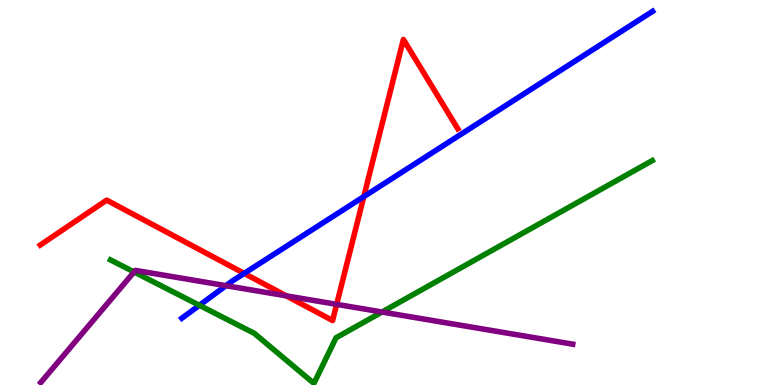[{'lines': ['blue', 'red'], 'intersections': [{'x': 3.15, 'y': 2.9}, {'x': 4.69, 'y': 4.89}]}, {'lines': ['green', 'red'], 'intersections': []}, {'lines': ['purple', 'red'], 'intersections': [{'x': 3.69, 'y': 2.32}, {'x': 4.34, 'y': 2.09}]}, {'lines': ['blue', 'green'], 'intersections': [{'x': 2.57, 'y': 2.07}]}, {'lines': ['blue', 'purple'], 'intersections': [{'x': 2.92, 'y': 2.58}]}, {'lines': ['green', 'purple'], 'intersections': [{'x': 1.73, 'y': 2.94}, {'x': 4.93, 'y': 1.9}]}]